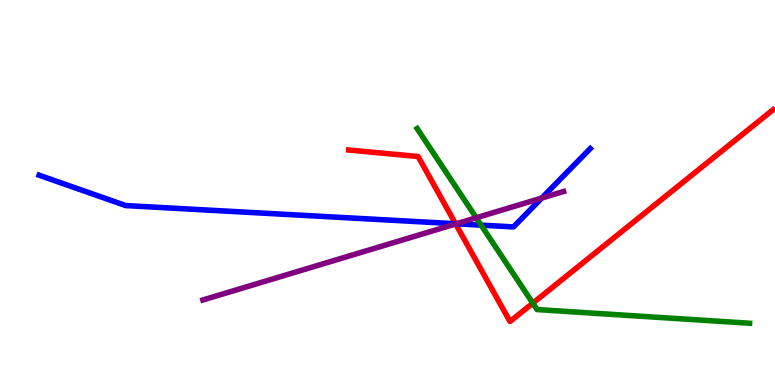[{'lines': ['blue', 'red'], 'intersections': [{'x': 5.88, 'y': 4.19}]}, {'lines': ['green', 'red'], 'intersections': [{'x': 6.87, 'y': 2.13}]}, {'lines': ['purple', 'red'], 'intersections': [{'x': 5.88, 'y': 4.18}]}, {'lines': ['blue', 'green'], 'intersections': [{'x': 6.21, 'y': 4.15}]}, {'lines': ['blue', 'purple'], 'intersections': [{'x': 5.89, 'y': 4.19}, {'x': 6.99, 'y': 4.86}]}, {'lines': ['green', 'purple'], 'intersections': [{'x': 6.15, 'y': 4.34}]}]